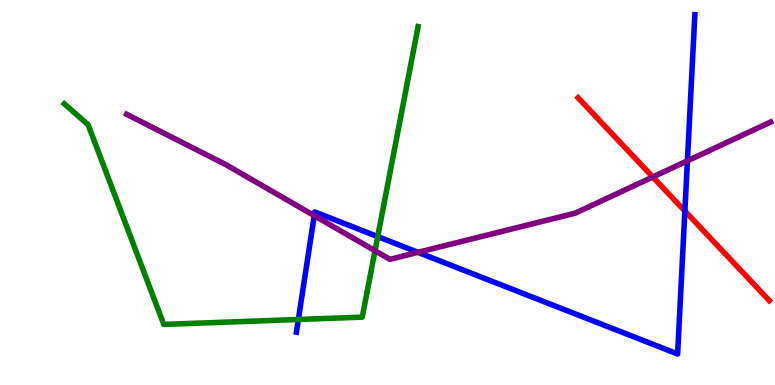[{'lines': ['blue', 'red'], 'intersections': [{'x': 8.84, 'y': 4.52}]}, {'lines': ['green', 'red'], 'intersections': []}, {'lines': ['purple', 'red'], 'intersections': [{'x': 8.42, 'y': 5.4}]}, {'lines': ['blue', 'green'], 'intersections': [{'x': 3.85, 'y': 1.7}, {'x': 4.87, 'y': 3.85}]}, {'lines': ['blue', 'purple'], 'intersections': [{'x': 4.05, 'y': 4.4}, {'x': 5.39, 'y': 3.45}, {'x': 8.87, 'y': 5.82}]}, {'lines': ['green', 'purple'], 'intersections': [{'x': 4.84, 'y': 3.49}]}]